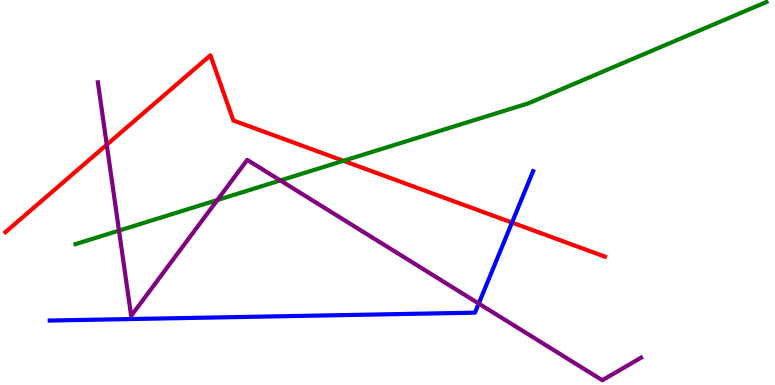[{'lines': ['blue', 'red'], 'intersections': [{'x': 6.61, 'y': 4.22}]}, {'lines': ['green', 'red'], 'intersections': [{'x': 4.43, 'y': 5.82}]}, {'lines': ['purple', 'red'], 'intersections': [{'x': 1.38, 'y': 6.24}]}, {'lines': ['blue', 'green'], 'intersections': []}, {'lines': ['blue', 'purple'], 'intersections': [{'x': 6.18, 'y': 2.12}]}, {'lines': ['green', 'purple'], 'intersections': [{'x': 1.54, 'y': 4.01}, {'x': 2.8, 'y': 4.8}, {'x': 3.62, 'y': 5.31}]}]